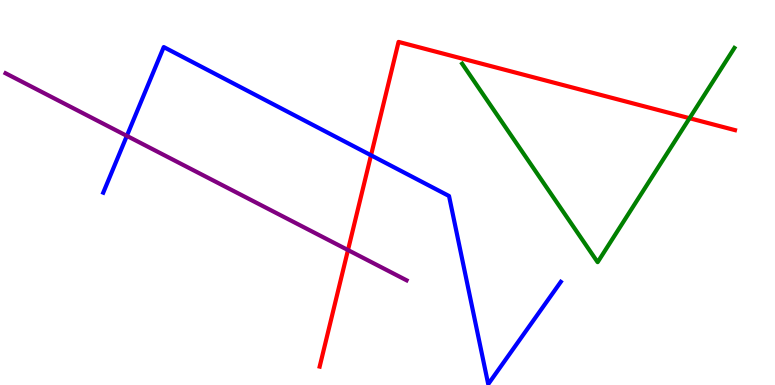[{'lines': ['blue', 'red'], 'intersections': [{'x': 4.79, 'y': 5.97}]}, {'lines': ['green', 'red'], 'intersections': [{'x': 8.9, 'y': 6.93}]}, {'lines': ['purple', 'red'], 'intersections': [{'x': 4.49, 'y': 3.51}]}, {'lines': ['blue', 'green'], 'intersections': []}, {'lines': ['blue', 'purple'], 'intersections': [{'x': 1.64, 'y': 6.47}]}, {'lines': ['green', 'purple'], 'intersections': []}]